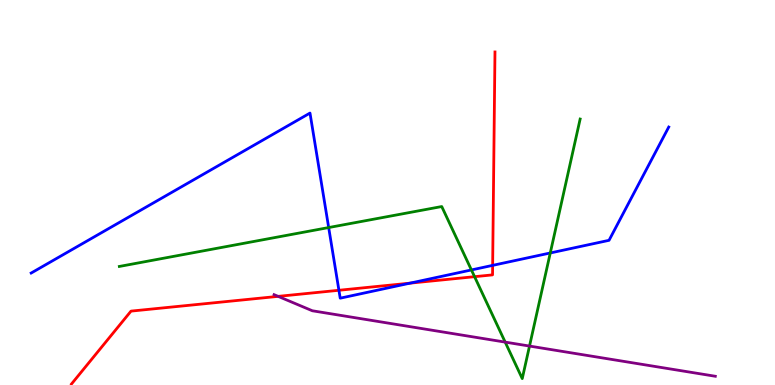[{'lines': ['blue', 'red'], 'intersections': [{'x': 4.37, 'y': 2.46}, {'x': 5.29, 'y': 2.65}, {'x': 6.36, 'y': 3.11}]}, {'lines': ['green', 'red'], 'intersections': [{'x': 6.12, 'y': 2.81}]}, {'lines': ['purple', 'red'], 'intersections': [{'x': 3.59, 'y': 2.3}]}, {'lines': ['blue', 'green'], 'intersections': [{'x': 4.24, 'y': 4.09}, {'x': 6.08, 'y': 2.99}, {'x': 7.1, 'y': 3.43}]}, {'lines': ['blue', 'purple'], 'intersections': []}, {'lines': ['green', 'purple'], 'intersections': [{'x': 6.52, 'y': 1.11}, {'x': 6.83, 'y': 1.01}]}]